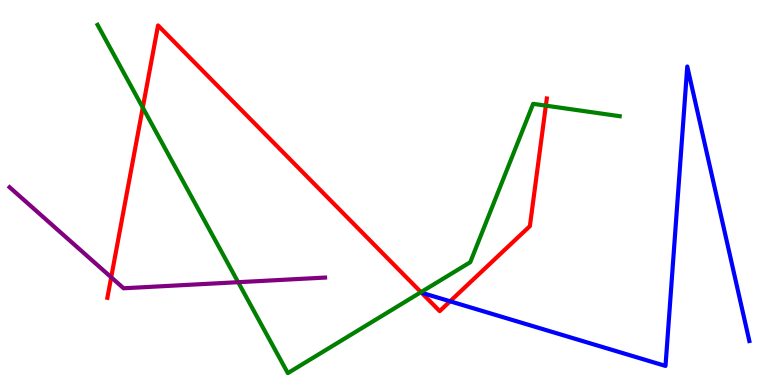[{'lines': ['blue', 'red'], 'intersections': [{'x': 5.81, 'y': 2.17}]}, {'lines': ['green', 'red'], 'intersections': [{'x': 1.84, 'y': 7.21}, {'x': 5.43, 'y': 2.41}, {'x': 7.04, 'y': 7.26}]}, {'lines': ['purple', 'red'], 'intersections': [{'x': 1.43, 'y': 2.8}]}, {'lines': ['blue', 'green'], 'intersections': []}, {'lines': ['blue', 'purple'], 'intersections': []}, {'lines': ['green', 'purple'], 'intersections': [{'x': 3.07, 'y': 2.67}]}]